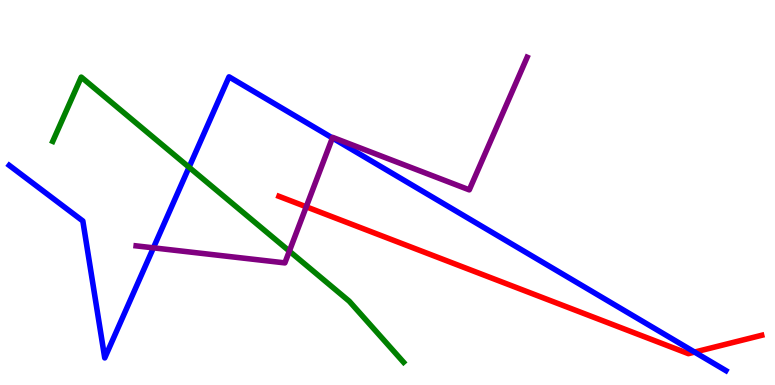[{'lines': ['blue', 'red'], 'intersections': [{'x': 8.96, 'y': 0.855}]}, {'lines': ['green', 'red'], 'intersections': []}, {'lines': ['purple', 'red'], 'intersections': [{'x': 3.95, 'y': 4.63}]}, {'lines': ['blue', 'green'], 'intersections': [{'x': 2.44, 'y': 5.66}]}, {'lines': ['blue', 'purple'], 'intersections': [{'x': 1.98, 'y': 3.56}, {'x': 4.29, 'y': 6.42}]}, {'lines': ['green', 'purple'], 'intersections': [{'x': 3.73, 'y': 3.48}]}]